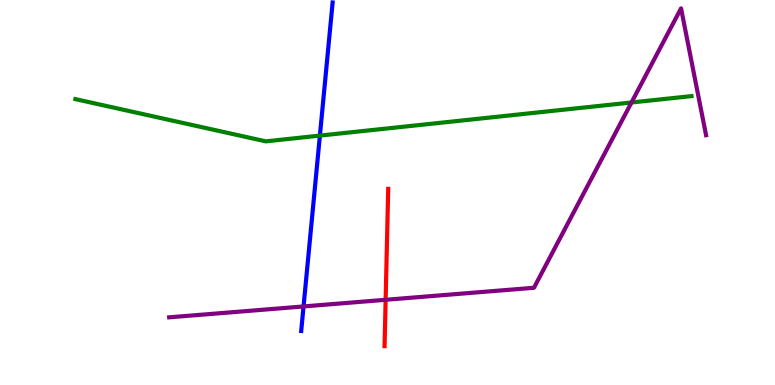[{'lines': ['blue', 'red'], 'intersections': []}, {'lines': ['green', 'red'], 'intersections': []}, {'lines': ['purple', 'red'], 'intersections': [{'x': 4.98, 'y': 2.21}]}, {'lines': ['blue', 'green'], 'intersections': [{'x': 4.13, 'y': 6.48}]}, {'lines': ['blue', 'purple'], 'intersections': [{'x': 3.92, 'y': 2.04}]}, {'lines': ['green', 'purple'], 'intersections': [{'x': 8.15, 'y': 7.34}]}]